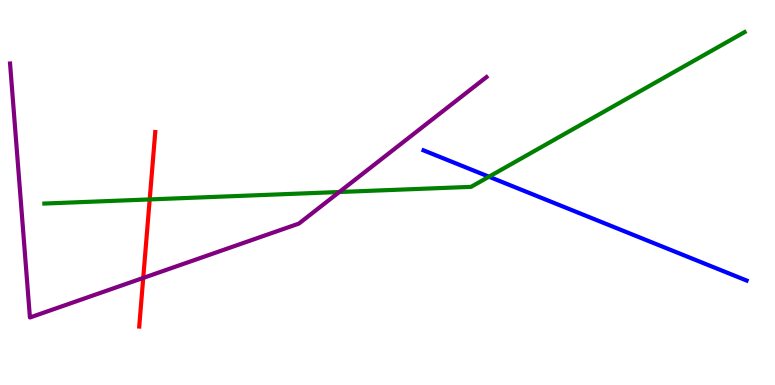[{'lines': ['blue', 'red'], 'intersections': []}, {'lines': ['green', 'red'], 'intersections': [{'x': 1.93, 'y': 4.82}]}, {'lines': ['purple', 'red'], 'intersections': [{'x': 1.85, 'y': 2.78}]}, {'lines': ['blue', 'green'], 'intersections': [{'x': 6.31, 'y': 5.41}]}, {'lines': ['blue', 'purple'], 'intersections': []}, {'lines': ['green', 'purple'], 'intersections': [{'x': 4.38, 'y': 5.01}]}]